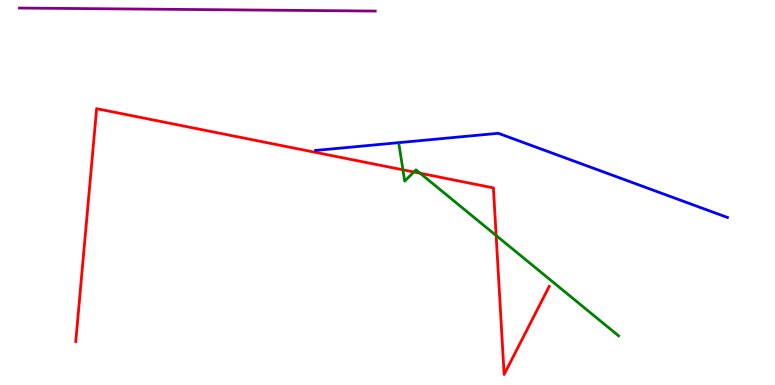[{'lines': ['blue', 'red'], 'intersections': []}, {'lines': ['green', 'red'], 'intersections': [{'x': 5.2, 'y': 5.59}, {'x': 5.34, 'y': 5.53}, {'x': 5.42, 'y': 5.5}, {'x': 6.4, 'y': 3.88}]}, {'lines': ['purple', 'red'], 'intersections': []}, {'lines': ['blue', 'green'], 'intersections': []}, {'lines': ['blue', 'purple'], 'intersections': []}, {'lines': ['green', 'purple'], 'intersections': []}]